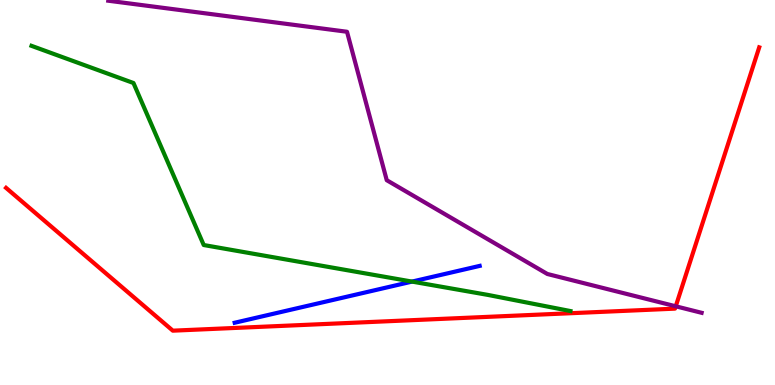[{'lines': ['blue', 'red'], 'intersections': []}, {'lines': ['green', 'red'], 'intersections': []}, {'lines': ['purple', 'red'], 'intersections': [{'x': 8.72, 'y': 2.04}]}, {'lines': ['blue', 'green'], 'intersections': [{'x': 5.32, 'y': 2.69}]}, {'lines': ['blue', 'purple'], 'intersections': []}, {'lines': ['green', 'purple'], 'intersections': []}]